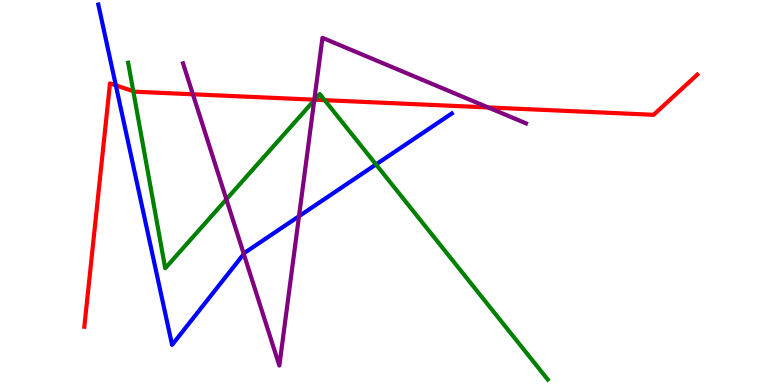[{'lines': ['blue', 'red'], 'intersections': [{'x': 1.49, 'y': 7.78}]}, {'lines': ['green', 'red'], 'intersections': [{'x': 1.72, 'y': 7.63}, {'x': 4.06, 'y': 7.41}, {'x': 4.19, 'y': 7.4}]}, {'lines': ['purple', 'red'], 'intersections': [{'x': 2.49, 'y': 7.55}, {'x': 4.06, 'y': 7.41}, {'x': 6.3, 'y': 7.21}]}, {'lines': ['blue', 'green'], 'intersections': [{'x': 4.85, 'y': 5.73}]}, {'lines': ['blue', 'purple'], 'intersections': [{'x': 3.15, 'y': 3.4}, {'x': 3.86, 'y': 4.38}]}, {'lines': ['green', 'purple'], 'intersections': [{'x': 2.92, 'y': 4.82}, {'x': 4.05, 'y': 7.4}]}]